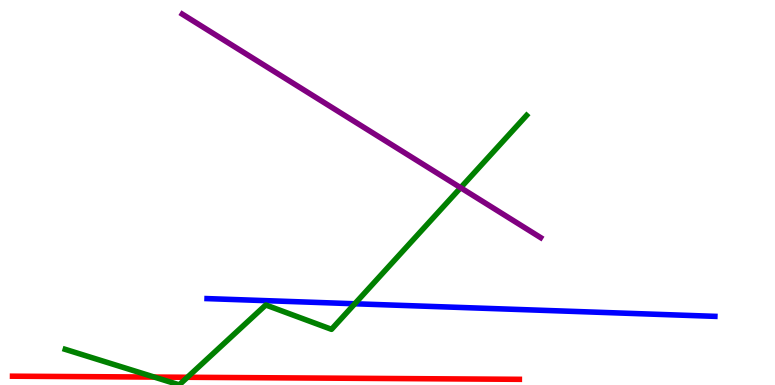[{'lines': ['blue', 'red'], 'intersections': []}, {'lines': ['green', 'red'], 'intersections': [{'x': 1.99, 'y': 0.206}, {'x': 2.42, 'y': 0.201}]}, {'lines': ['purple', 'red'], 'intersections': []}, {'lines': ['blue', 'green'], 'intersections': [{'x': 4.58, 'y': 2.11}]}, {'lines': ['blue', 'purple'], 'intersections': []}, {'lines': ['green', 'purple'], 'intersections': [{'x': 5.94, 'y': 5.12}]}]